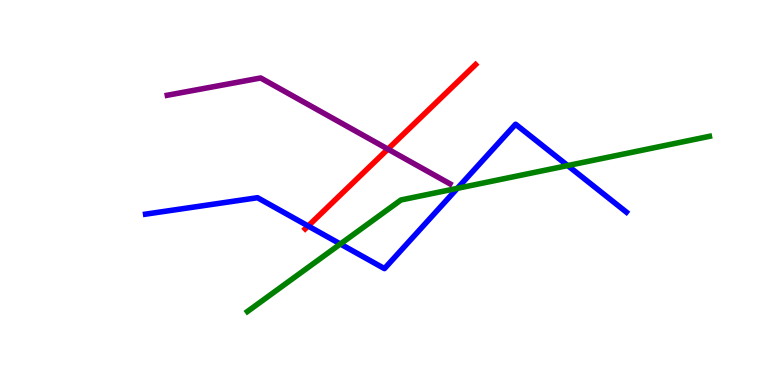[{'lines': ['blue', 'red'], 'intersections': [{'x': 3.98, 'y': 4.13}]}, {'lines': ['green', 'red'], 'intersections': []}, {'lines': ['purple', 'red'], 'intersections': [{'x': 5.01, 'y': 6.13}]}, {'lines': ['blue', 'green'], 'intersections': [{'x': 4.39, 'y': 3.66}, {'x': 5.9, 'y': 5.11}, {'x': 7.33, 'y': 5.7}]}, {'lines': ['blue', 'purple'], 'intersections': []}, {'lines': ['green', 'purple'], 'intersections': []}]